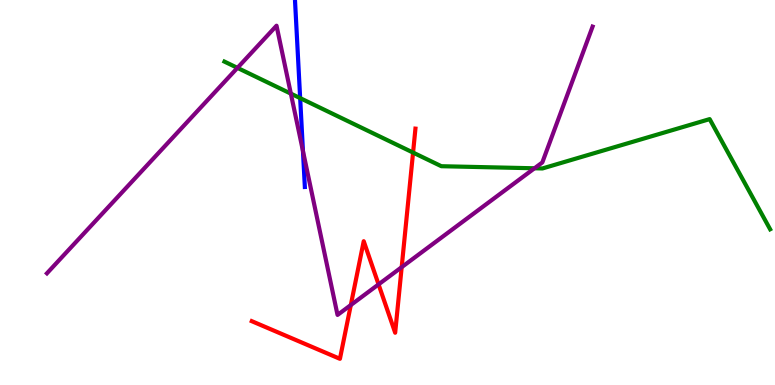[{'lines': ['blue', 'red'], 'intersections': []}, {'lines': ['green', 'red'], 'intersections': [{'x': 5.33, 'y': 6.04}]}, {'lines': ['purple', 'red'], 'intersections': [{'x': 4.53, 'y': 2.08}, {'x': 4.88, 'y': 2.61}, {'x': 5.18, 'y': 3.06}]}, {'lines': ['blue', 'green'], 'intersections': [{'x': 3.87, 'y': 7.45}]}, {'lines': ['blue', 'purple'], 'intersections': [{'x': 3.91, 'y': 6.08}]}, {'lines': ['green', 'purple'], 'intersections': [{'x': 3.06, 'y': 8.24}, {'x': 3.75, 'y': 7.57}, {'x': 6.9, 'y': 5.63}]}]